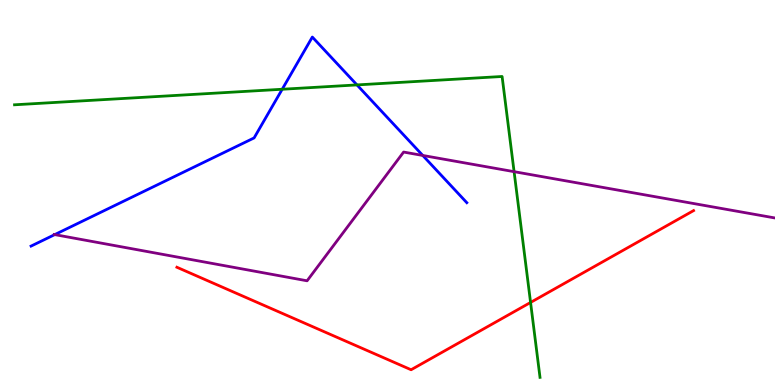[{'lines': ['blue', 'red'], 'intersections': []}, {'lines': ['green', 'red'], 'intersections': [{'x': 6.85, 'y': 2.14}]}, {'lines': ['purple', 'red'], 'intersections': []}, {'lines': ['blue', 'green'], 'intersections': [{'x': 3.64, 'y': 7.68}, {'x': 4.61, 'y': 7.79}]}, {'lines': ['blue', 'purple'], 'intersections': [{'x': 0.706, 'y': 3.91}, {'x': 5.46, 'y': 5.96}]}, {'lines': ['green', 'purple'], 'intersections': [{'x': 6.63, 'y': 5.54}]}]